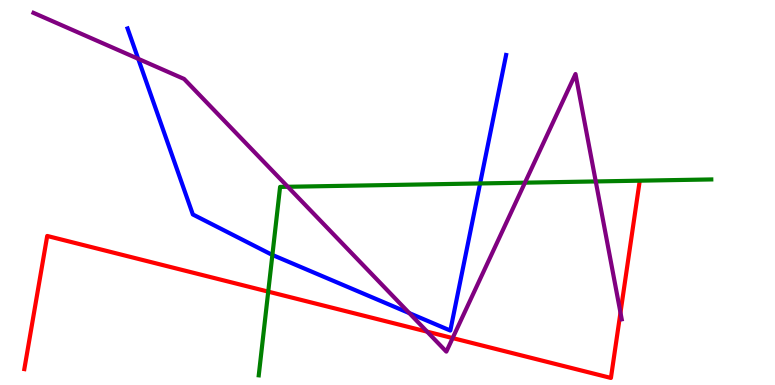[{'lines': ['blue', 'red'], 'intersections': []}, {'lines': ['green', 'red'], 'intersections': [{'x': 3.46, 'y': 2.43}]}, {'lines': ['purple', 'red'], 'intersections': [{'x': 5.51, 'y': 1.39}, {'x': 5.84, 'y': 1.22}, {'x': 8.01, 'y': 1.88}]}, {'lines': ['blue', 'green'], 'intersections': [{'x': 3.51, 'y': 3.38}, {'x': 6.19, 'y': 5.24}]}, {'lines': ['blue', 'purple'], 'intersections': [{'x': 1.78, 'y': 8.47}, {'x': 5.28, 'y': 1.87}]}, {'lines': ['green', 'purple'], 'intersections': [{'x': 3.71, 'y': 5.15}, {'x': 6.77, 'y': 5.26}, {'x': 7.69, 'y': 5.29}]}]